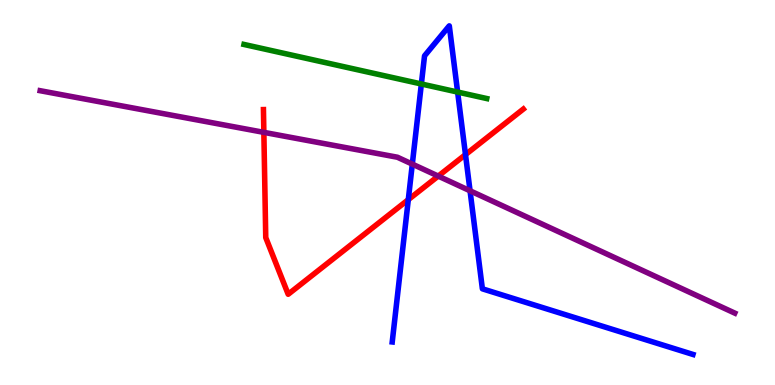[{'lines': ['blue', 'red'], 'intersections': [{'x': 5.27, 'y': 4.81}, {'x': 6.01, 'y': 5.98}]}, {'lines': ['green', 'red'], 'intersections': []}, {'lines': ['purple', 'red'], 'intersections': [{'x': 3.4, 'y': 6.56}, {'x': 5.65, 'y': 5.43}]}, {'lines': ['blue', 'green'], 'intersections': [{'x': 5.44, 'y': 7.82}, {'x': 5.9, 'y': 7.61}]}, {'lines': ['blue', 'purple'], 'intersections': [{'x': 5.32, 'y': 5.74}, {'x': 6.07, 'y': 5.04}]}, {'lines': ['green', 'purple'], 'intersections': []}]